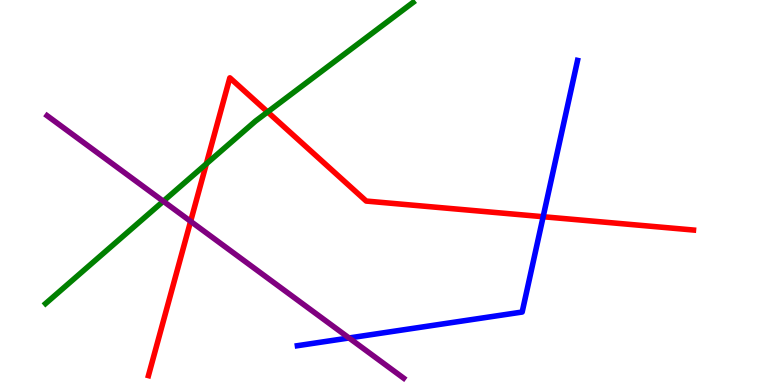[{'lines': ['blue', 'red'], 'intersections': [{'x': 7.01, 'y': 4.37}]}, {'lines': ['green', 'red'], 'intersections': [{'x': 2.66, 'y': 5.74}, {'x': 3.45, 'y': 7.09}]}, {'lines': ['purple', 'red'], 'intersections': [{'x': 2.46, 'y': 4.25}]}, {'lines': ['blue', 'green'], 'intersections': []}, {'lines': ['blue', 'purple'], 'intersections': [{'x': 4.5, 'y': 1.22}]}, {'lines': ['green', 'purple'], 'intersections': [{'x': 2.11, 'y': 4.77}]}]